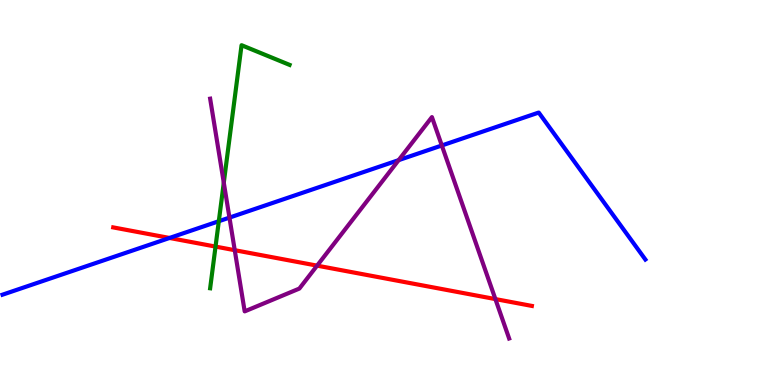[{'lines': ['blue', 'red'], 'intersections': [{'x': 2.19, 'y': 3.82}]}, {'lines': ['green', 'red'], 'intersections': [{'x': 2.78, 'y': 3.6}]}, {'lines': ['purple', 'red'], 'intersections': [{'x': 3.03, 'y': 3.5}, {'x': 4.09, 'y': 3.1}, {'x': 6.39, 'y': 2.23}]}, {'lines': ['blue', 'green'], 'intersections': [{'x': 2.82, 'y': 4.25}]}, {'lines': ['blue', 'purple'], 'intersections': [{'x': 2.96, 'y': 4.35}, {'x': 5.14, 'y': 5.84}, {'x': 5.7, 'y': 6.22}]}, {'lines': ['green', 'purple'], 'intersections': [{'x': 2.89, 'y': 5.25}]}]